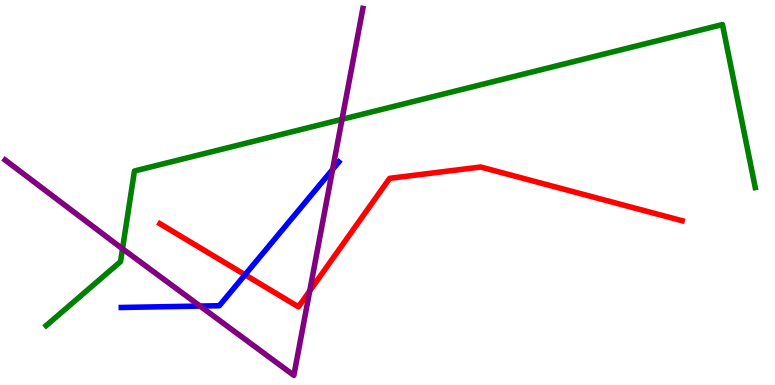[{'lines': ['blue', 'red'], 'intersections': [{'x': 3.16, 'y': 2.86}]}, {'lines': ['green', 'red'], 'intersections': []}, {'lines': ['purple', 'red'], 'intersections': [{'x': 4.0, 'y': 2.44}]}, {'lines': ['blue', 'green'], 'intersections': []}, {'lines': ['blue', 'purple'], 'intersections': [{'x': 2.58, 'y': 2.05}, {'x': 4.29, 'y': 5.6}]}, {'lines': ['green', 'purple'], 'intersections': [{'x': 1.58, 'y': 3.54}, {'x': 4.41, 'y': 6.9}]}]